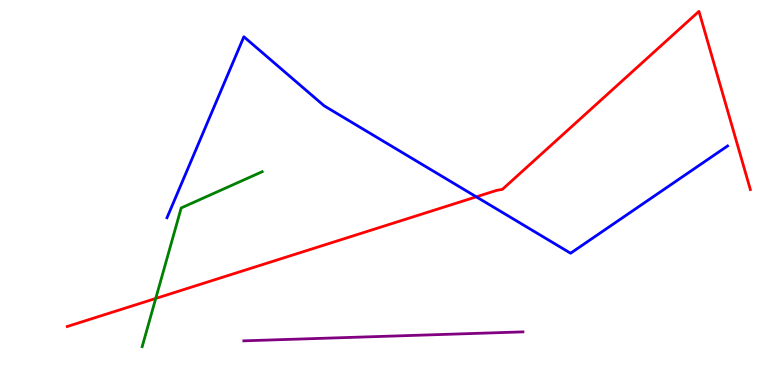[{'lines': ['blue', 'red'], 'intersections': [{'x': 6.15, 'y': 4.89}]}, {'lines': ['green', 'red'], 'intersections': [{'x': 2.01, 'y': 2.25}]}, {'lines': ['purple', 'red'], 'intersections': []}, {'lines': ['blue', 'green'], 'intersections': []}, {'lines': ['blue', 'purple'], 'intersections': []}, {'lines': ['green', 'purple'], 'intersections': []}]